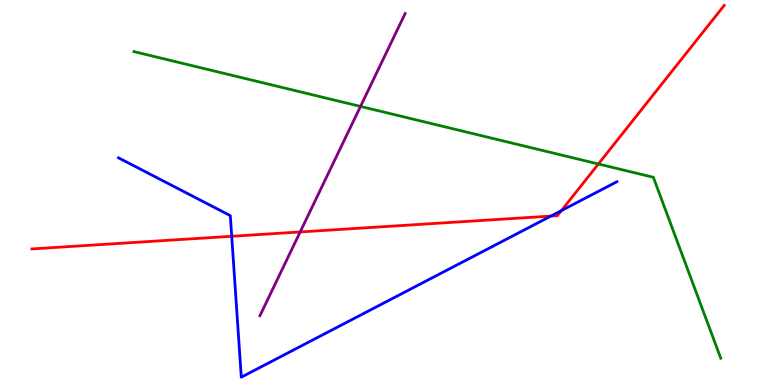[{'lines': ['blue', 'red'], 'intersections': [{'x': 2.99, 'y': 3.86}, {'x': 7.11, 'y': 4.39}, {'x': 7.24, 'y': 4.53}]}, {'lines': ['green', 'red'], 'intersections': [{'x': 7.72, 'y': 5.74}]}, {'lines': ['purple', 'red'], 'intersections': [{'x': 3.87, 'y': 3.98}]}, {'lines': ['blue', 'green'], 'intersections': []}, {'lines': ['blue', 'purple'], 'intersections': []}, {'lines': ['green', 'purple'], 'intersections': [{'x': 4.65, 'y': 7.24}]}]